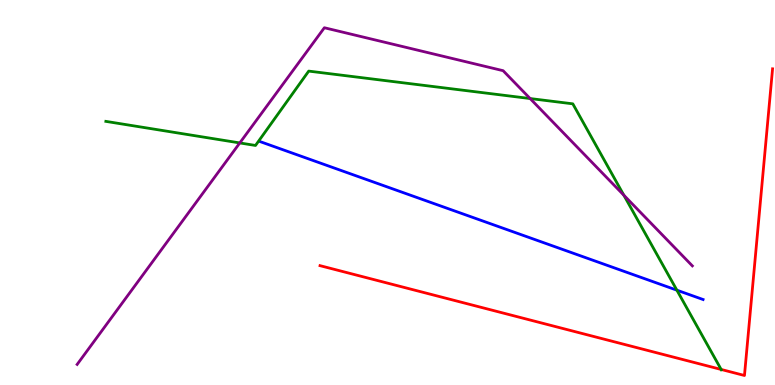[{'lines': ['blue', 'red'], 'intersections': []}, {'lines': ['green', 'red'], 'intersections': [{'x': 9.31, 'y': 0.404}]}, {'lines': ['purple', 'red'], 'intersections': []}, {'lines': ['blue', 'green'], 'intersections': [{'x': 8.73, 'y': 2.46}]}, {'lines': ['blue', 'purple'], 'intersections': []}, {'lines': ['green', 'purple'], 'intersections': [{'x': 3.09, 'y': 6.29}, {'x': 6.84, 'y': 7.44}, {'x': 8.05, 'y': 4.93}]}]